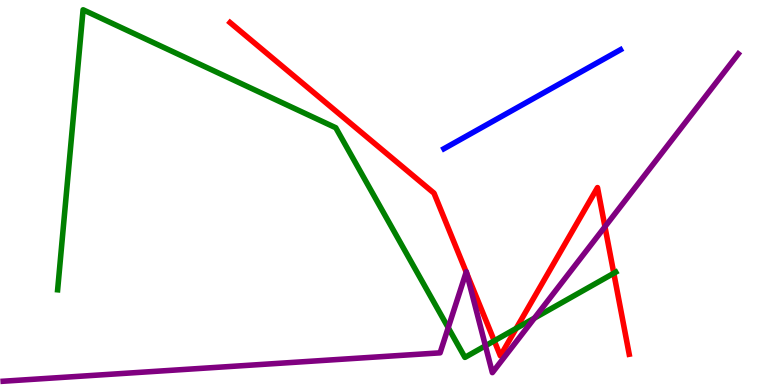[{'lines': ['blue', 'red'], 'intersections': []}, {'lines': ['green', 'red'], 'intersections': [{'x': 6.38, 'y': 1.15}, {'x': 6.66, 'y': 1.47}, {'x': 7.92, 'y': 2.9}]}, {'lines': ['purple', 'red'], 'intersections': [{'x': 6.02, 'y': 2.93}, {'x': 6.02, 'y': 2.9}, {'x': 7.81, 'y': 4.11}]}, {'lines': ['blue', 'green'], 'intersections': []}, {'lines': ['blue', 'purple'], 'intersections': []}, {'lines': ['green', 'purple'], 'intersections': [{'x': 5.78, 'y': 1.49}, {'x': 6.26, 'y': 1.02}, {'x': 6.9, 'y': 1.74}]}]